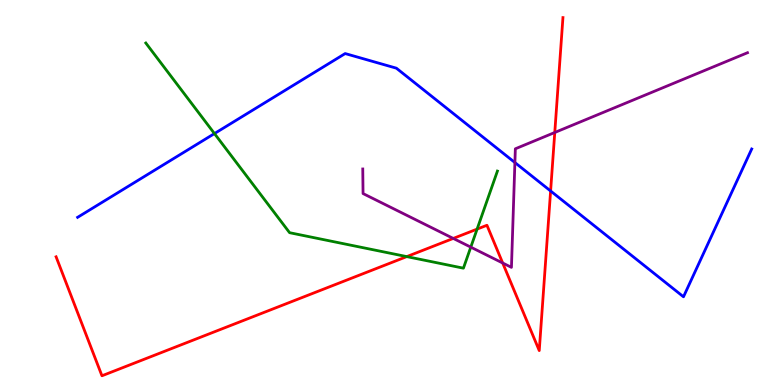[{'lines': ['blue', 'red'], 'intersections': [{'x': 7.1, 'y': 5.04}]}, {'lines': ['green', 'red'], 'intersections': [{'x': 5.25, 'y': 3.33}, {'x': 6.16, 'y': 4.05}]}, {'lines': ['purple', 'red'], 'intersections': [{'x': 5.85, 'y': 3.81}, {'x': 6.49, 'y': 3.17}, {'x': 7.16, 'y': 6.56}]}, {'lines': ['blue', 'green'], 'intersections': [{'x': 2.77, 'y': 6.53}]}, {'lines': ['blue', 'purple'], 'intersections': [{'x': 6.64, 'y': 5.78}]}, {'lines': ['green', 'purple'], 'intersections': [{'x': 6.07, 'y': 3.58}]}]